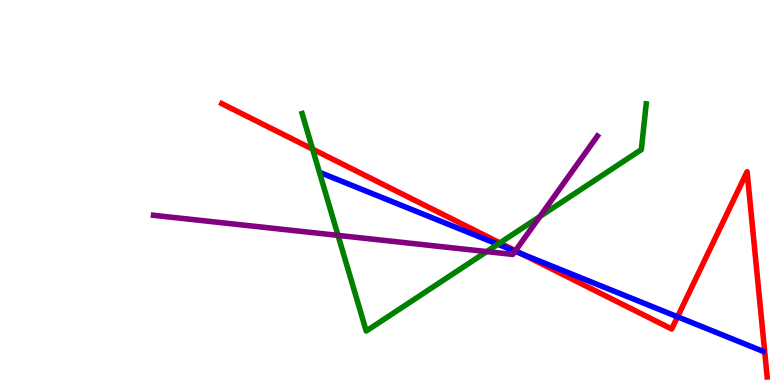[{'lines': ['blue', 'red'], 'intersections': [{'x': 6.74, 'y': 3.4}, {'x': 8.74, 'y': 1.77}]}, {'lines': ['green', 'red'], 'intersections': [{'x': 4.03, 'y': 6.13}, {'x': 6.45, 'y': 3.69}]}, {'lines': ['purple', 'red'], 'intersections': [{'x': 6.65, 'y': 3.49}]}, {'lines': ['blue', 'green'], 'intersections': [{'x': 6.42, 'y': 3.66}]}, {'lines': ['blue', 'purple'], 'intersections': [{'x': 6.65, 'y': 3.47}]}, {'lines': ['green', 'purple'], 'intersections': [{'x': 4.36, 'y': 3.89}, {'x': 6.28, 'y': 3.47}, {'x': 6.97, 'y': 4.38}]}]